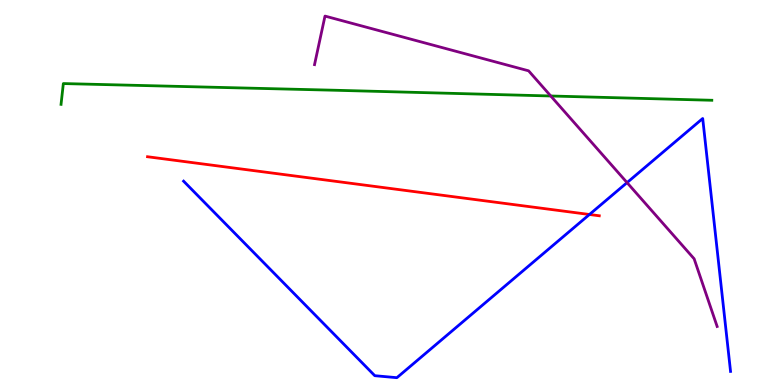[{'lines': ['blue', 'red'], 'intersections': [{'x': 7.61, 'y': 4.43}]}, {'lines': ['green', 'red'], 'intersections': []}, {'lines': ['purple', 'red'], 'intersections': []}, {'lines': ['blue', 'green'], 'intersections': []}, {'lines': ['blue', 'purple'], 'intersections': [{'x': 8.09, 'y': 5.26}]}, {'lines': ['green', 'purple'], 'intersections': [{'x': 7.11, 'y': 7.51}]}]